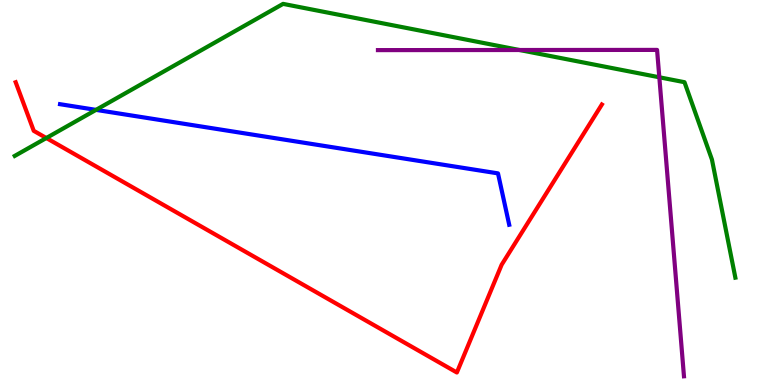[{'lines': ['blue', 'red'], 'intersections': []}, {'lines': ['green', 'red'], 'intersections': [{'x': 0.598, 'y': 6.42}]}, {'lines': ['purple', 'red'], 'intersections': []}, {'lines': ['blue', 'green'], 'intersections': [{'x': 1.24, 'y': 7.15}]}, {'lines': ['blue', 'purple'], 'intersections': []}, {'lines': ['green', 'purple'], 'intersections': [{'x': 6.7, 'y': 8.7}, {'x': 8.51, 'y': 7.99}]}]